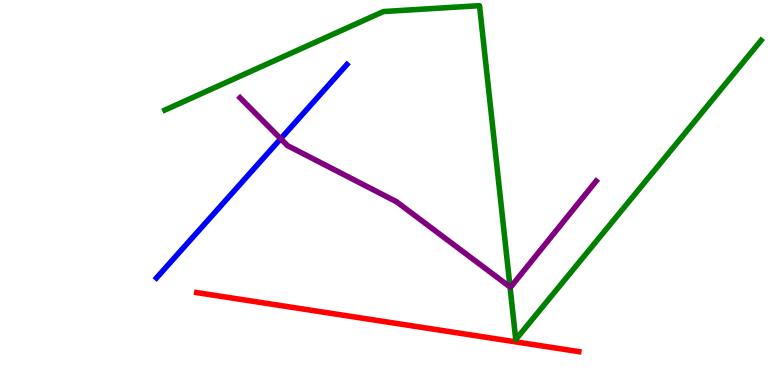[{'lines': ['blue', 'red'], 'intersections': []}, {'lines': ['green', 'red'], 'intersections': []}, {'lines': ['purple', 'red'], 'intersections': []}, {'lines': ['blue', 'green'], 'intersections': []}, {'lines': ['blue', 'purple'], 'intersections': [{'x': 3.62, 'y': 6.4}]}, {'lines': ['green', 'purple'], 'intersections': [{'x': 6.58, 'y': 2.55}]}]